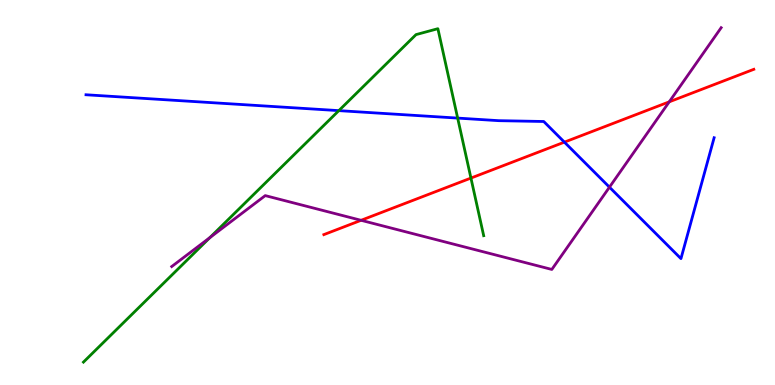[{'lines': ['blue', 'red'], 'intersections': [{'x': 7.28, 'y': 6.31}]}, {'lines': ['green', 'red'], 'intersections': [{'x': 6.08, 'y': 5.37}]}, {'lines': ['purple', 'red'], 'intersections': [{'x': 4.66, 'y': 4.28}, {'x': 8.64, 'y': 7.35}]}, {'lines': ['blue', 'green'], 'intersections': [{'x': 4.37, 'y': 7.13}, {'x': 5.91, 'y': 6.93}]}, {'lines': ['blue', 'purple'], 'intersections': [{'x': 7.86, 'y': 5.14}]}, {'lines': ['green', 'purple'], 'intersections': [{'x': 2.71, 'y': 3.83}]}]